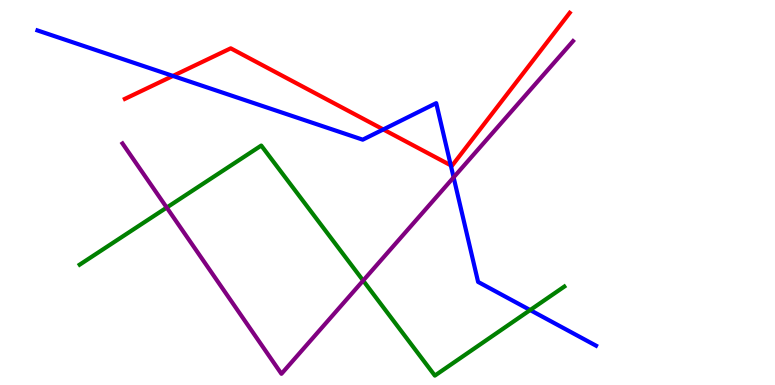[{'lines': ['blue', 'red'], 'intersections': [{'x': 2.23, 'y': 8.03}, {'x': 4.95, 'y': 6.64}, {'x': 5.82, 'y': 5.71}]}, {'lines': ['green', 'red'], 'intersections': []}, {'lines': ['purple', 'red'], 'intersections': []}, {'lines': ['blue', 'green'], 'intersections': [{'x': 6.84, 'y': 1.95}]}, {'lines': ['blue', 'purple'], 'intersections': [{'x': 5.85, 'y': 5.39}]}, {'lines': ['green', 'purple'], 'intersections': [{'x': 2.15, 'y': 4.61}, {'x': 4.69, 'y': 2.71}]}]